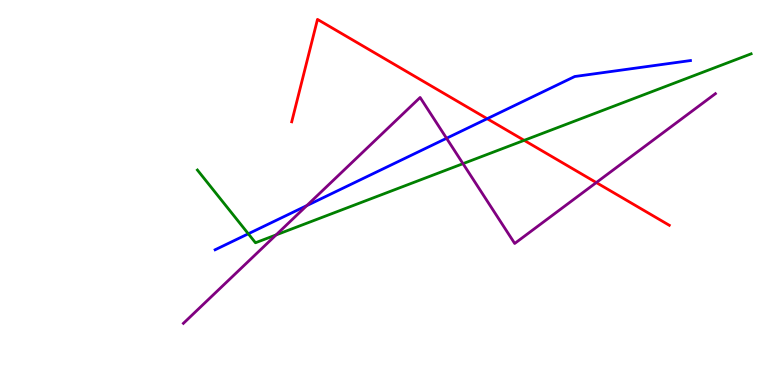[{'lines': ['blue', 'red'], 'intersections': [{'x': 6.29, 'y': 6.92}]}, {'lines': ['green', 'red'], 'intersections': [{'x': 6.76, 'y': 6.35}]}, {'lines': ['purple', 'red'], 'intersections': [{'x': 7.69, 'y': 5.26}]}, {'lines': ['blue', 'green'], 'intersections': [{'x': 3.2, 'y': 3.93}]}, {'lines': ['blue', 'purple'], 'intersections': [{'x': 3.96, 'y': 4.66}, {'x': 5.76, 'y': 6.41}]}, {'lines': ['green', 'purple'], 'intersections': [{'x': 3.56, 'y': 3.9}, {'x': 5.97, 'y': 5.75}]}]